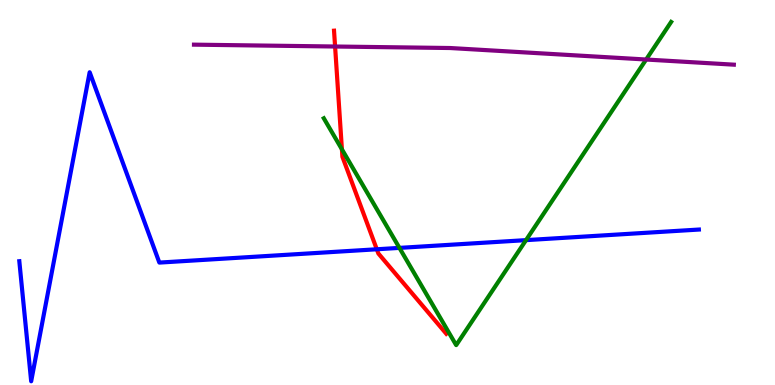[{'lines': ['blue', 'red'], 'intersections': [{'x': 4.86, 'y': 3.53}]}, {'lines': ['green', 'red'], 'intersections': [{'x': 4.41, 'y': 6.12}]}, {'lines': ['purple', 'red'], 'intersections': [{'x': 4.32, 'y': 8.79}]}, {'lines': ['blue', 'green'], 'intersections': [{'x': 5.15, 'y': 3.56}, {'x': 6.79, 'y': 3.76}]}, {'lines': ['blue', 'purple'], 'intersections': []}, {'lines': ['green', 'purple'], 'intersections': [{'x': 8.34, 'y': 8.45}]}]